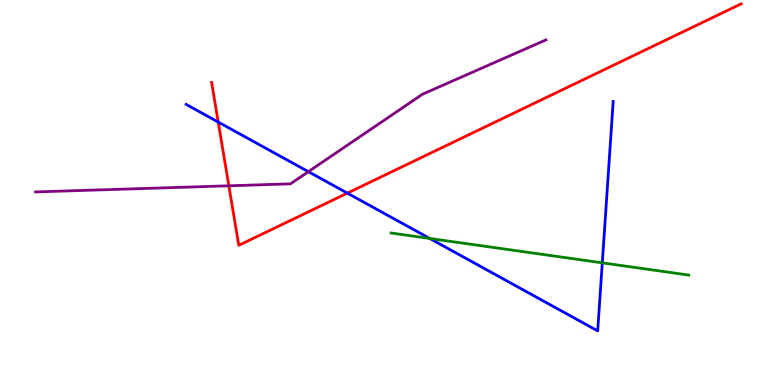[{'lines': ['blue', 'red'], 'intersections': [{'x': 2.82, 'y': 6.83}, {'x': 4.48, 'y': 4.98}]}, {'lines': ['green', 'red'], 'intersections': []}, {'lines': ['purple', 'red'], 'intersections': [{'x': 2.95, 'y': 5.17}]}, {'lines': ['blue', 'green'], 'intersections': [{'x': 5.54, 'y': 3.81}, {'x': 7.77, 'y': 3.17}]}, {'lines': ['blue', 'purple'], 'intersections': [{'x': 3.98, 'y': 5.54}]}, {'lines': ['green', 'purple'], 'intersections': []}]